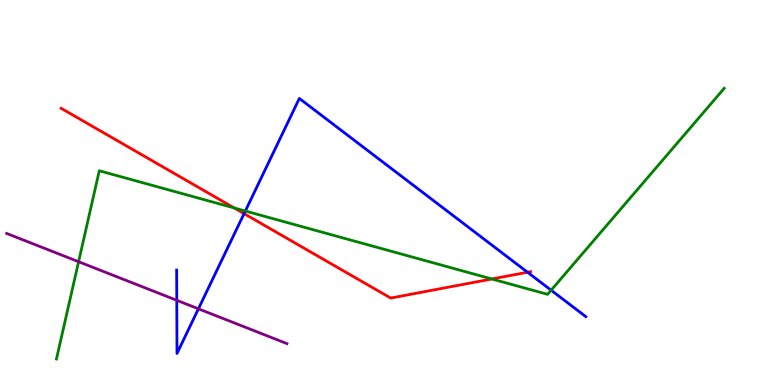[{'lines': ['blue', 'red'], 'intersections': [{'x': 3.15, 'y': 4.45}, {'x': 6.81, 'y': 2.93}]}, {'lines': ['green', 'red'], 'intersections': [{'x': 3.02, 'y': 4.6}, {'x': 6.35, 'y': 2.75}]}, {'lines': ['purple', 'red'], 'intersections': []}, {'lines': ['blue', 'green'], 'intersections': [{'x': 3.17, 'y': 4.52}, {'x': 7.11, 'y': 2.46}]}, {'lines': ['blue', 'purple'], 'intersections': [{'x': 2.28, 'y': 2.2}, {'x': 2.56, 'y': 1.98}]}, {'lines': ['green', 'purple'], 'intersections': [{'x': 1.01, 'y': 3.2}]}]